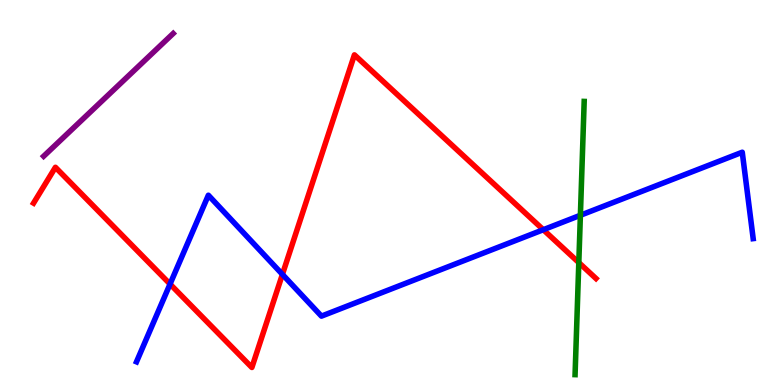[{'lines': ['blue', 'red'], 'intersections': [{'x': 2.19, 'y': 2.62}, {'x': 3.64, 'y': 2.87}, {'x': 7.01, 'y': 4.03}]}, {'lines': ['green', 'red'], 'intersections': [{'x': 7.47, 'y': 3.18}]}, {'lines': ['purple', 'red'], 'intersections': []}, {'lines': ['blue', 'green'], 'intersections': [{'x': 7.49, 'y': 4.41}]}, {'lines': ['blue', 'purple'], 'intersections': []}, {'lines': ['green', 'purple'], 'intersections': []}]